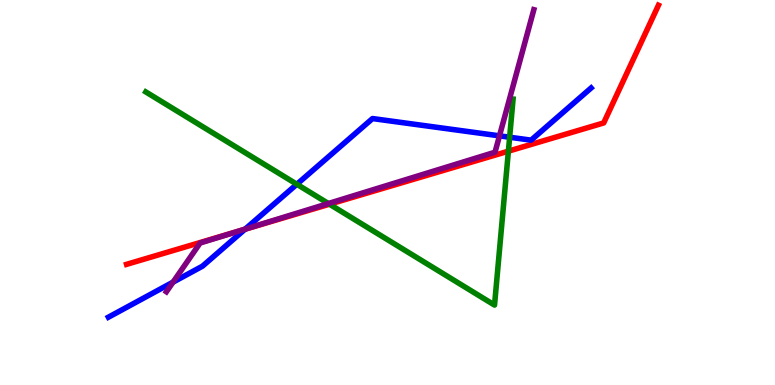[{'lines': ['blue', 'red'], 'intersections': [{'x': 3.16, 'y': 4.05}]}, {'lines': ['green', 'red'], 'intersections': [{'x': 4.25, 'y': 4.7}, {'x': 6.56, 'y': 6.07}]}, {'lines': ['purple', 'red'], 'intersections': [{'x': 3.09, 'y': 4.0}]}, {'lines': ['blue', 'green'], 'intersections': [{'x': 3.83, 'y': 5.21}, {'x': 6.58, 'y': 6.44}]}, {'lines': ['blue', 'purple'], 'intersections': [{'x': 2.23, 'y': 2.67}, {'x': 3.16, 'y': 4.05}, {'x': 6.44, 'y': 6.47}]}, {'lines': ['green', 'purple'], 'intersections': [{'x': 4.24, 'y': 4.71}]}]